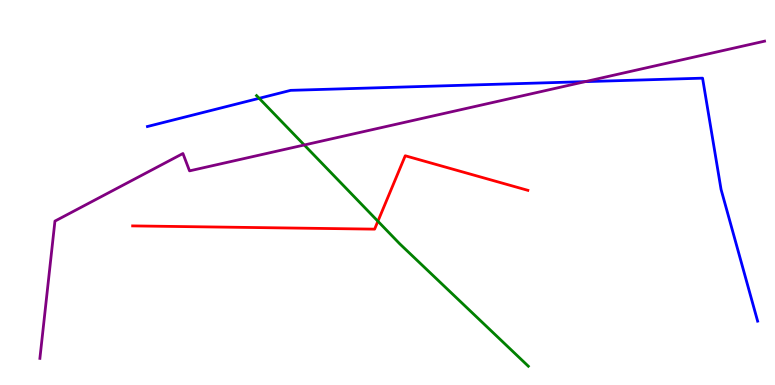[{'lines': ['blue', 'red'], 'intersections': []}, {'lines': ['green', 'red'], 'intersections': [{'x': 4.88, 'y': 4.25}]}, {'lines': ['purple', 'red'], 'intersections': []}, {'lines': ['blue', 'green'], 'intersections': [{'x': 3.34, 'y': 7.45}]}, {'lines': ['blue', 'purple'], 'intersections': [{'x': 7.55, 'y': 7.88}]}, {'lines': ['green', 'purple'], 'intersections': [{'x': 3.93, 'y': 6.23}]}]